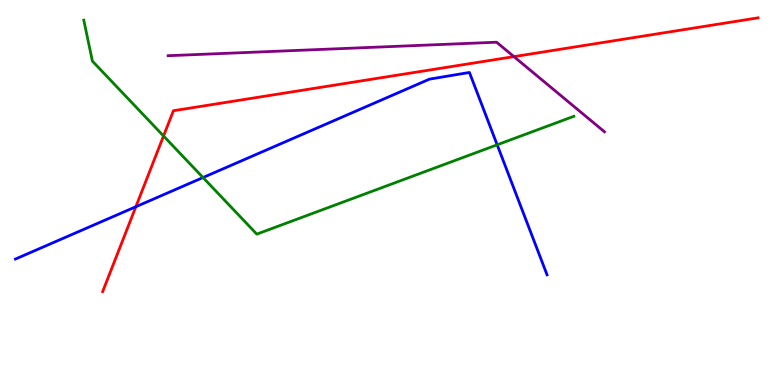[{'lines': ['blue', 'red'], 'intersections': [{'x': 1.75, 'y': 4.63}]}, {'lines': ['green', 'red'], 'intersections': [{'x': 2.11, 'y': 6.47}]}, {'lines': ['purple', 'red'], 'intersections': [{'x': 6.63, 'y': 8.53}]}, {'lines': ['blue', 'green'], 'intersections': [{'x': 2.62, 'y': 5.39}, {'x': 6.42, 'y': 6.24}]}, {'lines': ['blue', 'purple'], 'intersections': []}, {'lines': ['green', 'purple'], 'intersections': []}]